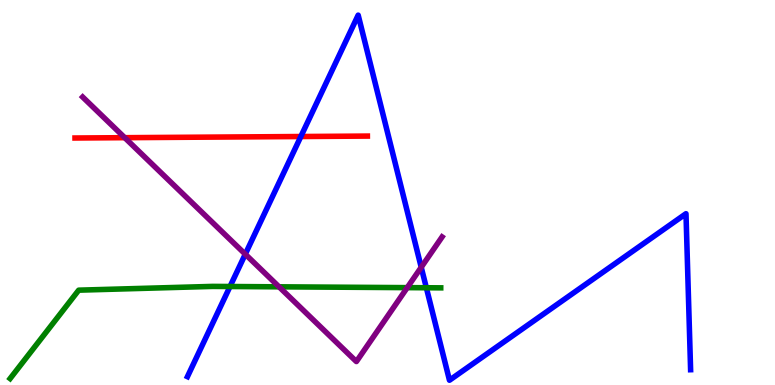[{'lines': ['blue', 'red'], 'intersections': [{'x': 3.88, 'y': 6.45}]}, {'lines': ['green', 'red'], 'intersections': []}, {'lines': ['purple', 'red'], 'intersections': [{'x': 1.61, 'y': 6.42}]}, {'lines': ['blue', 'green'], 'intersections': [{'x': 2.97, 'y': 2.56}, {'x': 5.5, 'y': 2.53}]}, {'lines': ['blue', 'purple'], 'intersections': [{'x': 3.16, 'y': 3.4}, {'x': 5.44, 'y': 3.06}]}, {'lines': ['green', 'purple'], 'intersections': [{'x': 3.6, 'y': 2.55}, {'x': 5.25, 'y': 2.53}]}]